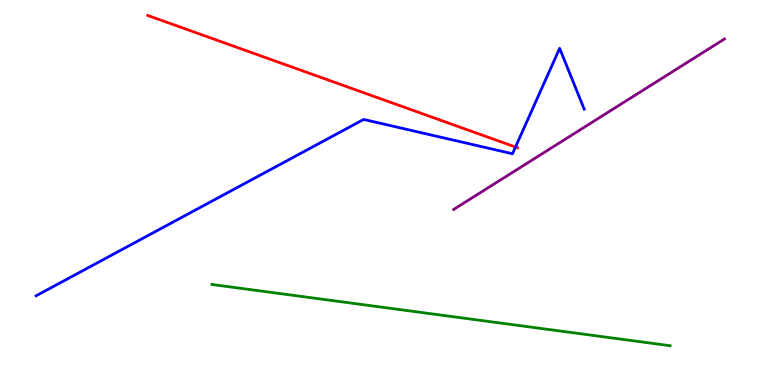[{'lines': ['blue', 'red'], 'intersections': [{'x': 6.65, 'y': 6.18}]}, {'lines': ['green', 'red'], 'intersections': []}, {'lines': ['purple', 'red'], 'intersections': []}, {'lines': ['blue', 'green'], 'intersections': []}, {'lines': ['blue', 'purple'], 'intersections': []}, {'lines': ['green', 'purple'], 'intersections': []}]